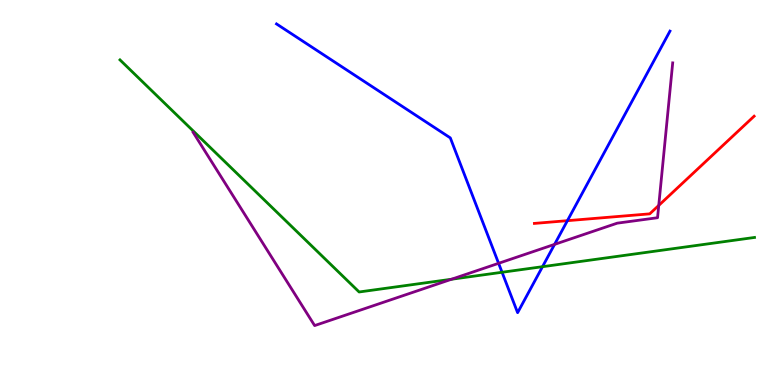[{'lines': ['blue', 'red'], 'intersections': [{'x': 7.32, 'y': 4.27}]}, {'lines': ['green', 'red'], 'intersections': []}, {'lines': ['purple', 'red'], 'intersections': [{'x': 8.5, 'y': 4.66}]}, {'lines': ['blue', 'green'], 'intersections': [{'x': 6.48, 'y': 2.93}, {'x': 7.0, 'y': 3.07}]}, {'lines': ['blue', 'purple'], 'intersections': [{'x': 6.43, 'y': 3.16}, {'x': 7.16, 'y': 3.65}]}, {'lines': ['green', 'purple'], 'intersections': [{'x': 5.83, 'y': 2.75}]}]